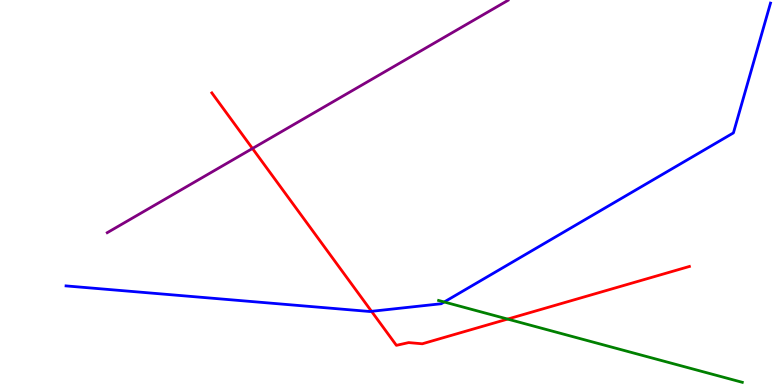[{'lines': ['blue', 'red'], 'intersections': [{'x': 4.79, 'y': 1.91}]}, {'lines': ['green', 'red'], 'intersections': [{'x': 6.55, 'y': 1.71}]}, {'lines': ['purple', 'red'], 'intersections': [{'x': 3.26, 'y': 6.14}]}, {'lines': ['blue', 'green'], 'intersections': [{'x': 5.73, 'y': 2.16}]}, {'lines': ['blue', 'purple'], 'intersections': []}, {'lines': ['green', 'purple'], 'intersections': []}]